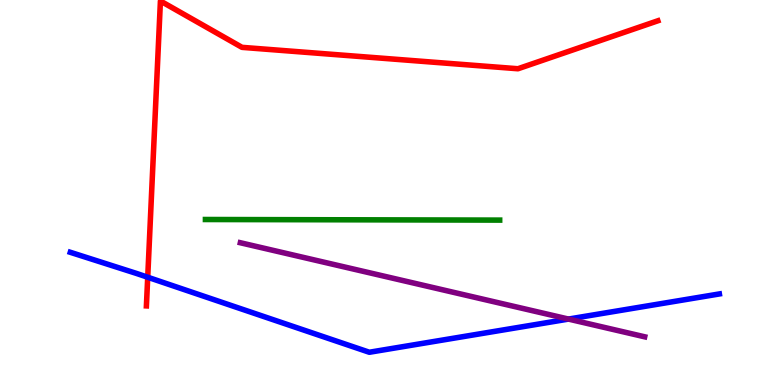[{'lines': ['blue', 'red'], 'intersections': [{'x': 1.91, 'y': 2.8}]}, {'lines': ['green', 'red'], 'intersections': []}, {'lines': ['purple', 'red'], 'intersections': []}, {'lines': ['blue', 'green'], 'intersections': []}, {'lines': ['blue', 'purple'], 'intersections': [{'x': 7.34, 'y': 1.71}]}, {'lines': ['green', 'purple'], 'intersections': []}]